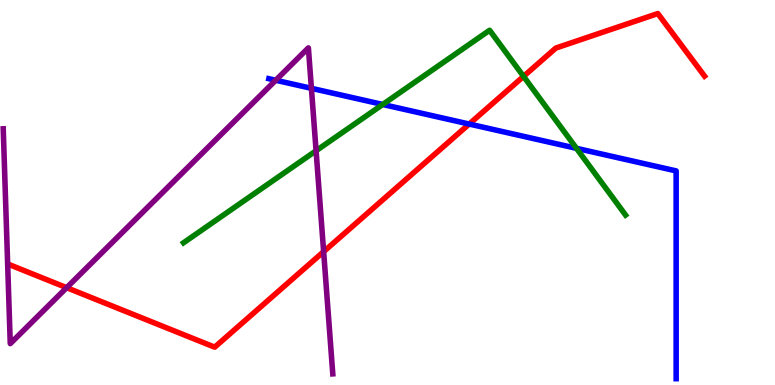[{'lines': ['blue', 'red'], 'intersections': [{'x': 6.05, 'y': 6.78}]}, {'lines': ['green', 'red'], 'intersections': [{'x': 6.76, 'y': 8.02}]}, {'lines': ['purple', 'red'], 'intersections': [{'x': 0.86, 'y': 2.53}, {'x': 4.18, 'y': 3.46}]}, {'lines': ['blue', 'green'], 'intersections': [{'x': 4.94, 'y': 7.29}, {'x': 7.44, 'y': 6.15}]}, {'lines': ['blue', 'purple'], 'intersections': [{'x': 3.56, 'y': 7.92}, {'x': 4.02, 'y': 7.71}]}, {'lines': ['green', 'purple'], 'intersections': [{'x': 4.08, 'y': 6.08}]}]